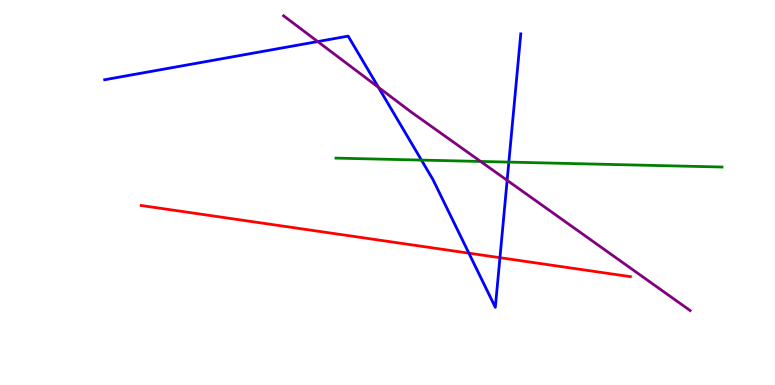[{'lines': ['blue', 'red'], 'intersections': [{'x': 6.05, 'y': 3.42}, {'x': 6.45, 'y': 3.31}]}, {'lines': ['green', 'red'], 'intersections': []}, {'lines': ['purple', 'red'], 'intersections': []}, {'lines': ['blue', 'green'], 'intersections': [{'x': 5.44, 'y': 5.84}, {'x': 6.57, 'y': 5.79}]}, {'lines': ['blue', 'purple'], 'intersections': [{'x': 4.1, 'y': 8.92}, {'x': 4.88, 'y': 7.73}, {'x': 6.54, 'y': 5.32}]}, {'lines': ['green', 'purple'], 'intersections': [{'x': 6.2, 'y': 5.81}]}]